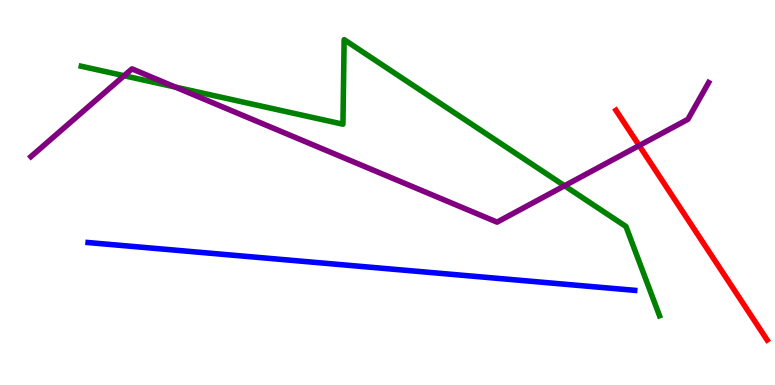[{'lines': ['blue', 'red'], 'intersections': []}, {'lines': ['green', 'red'], 'intersections': []}, {'lines': ['purple', 'red'], 'intersections': [{'x': 8.25, 'y': 6.22}]}, {'lines': ['blue', 'green'], 'intersections': []}, {'lines': ['blue', 'purple'], 'intersections': []}, {'lines': ['green', 'purple'], 'intersections': [{'x': 1.6, 'y': 8.03}, {'x': 2.26, 'y': 7.74}, {'x': 7.28, 'y': 5.17}]}]